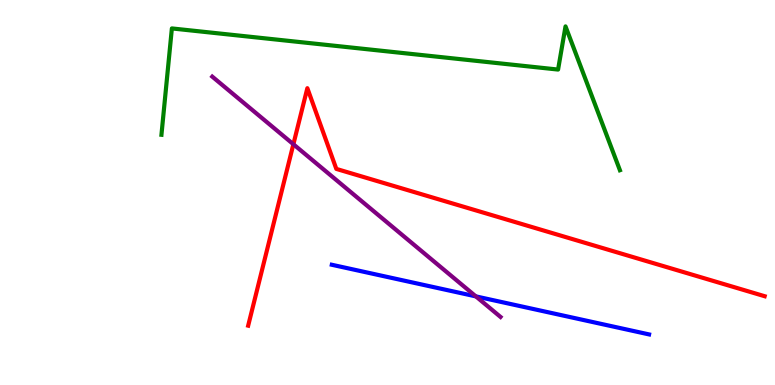[{'lines': ['blue', 'red'], 'intersections': []}, {'lines': ['green', 'red'], 'intersections': []}, {'lines': ['purple', 'red'], 'intersections': [{'x': 3.79, 'y': 6.25}]}, {'lines': ['blue', 'green'], 'intersections': []}, {'lines': ['blue', 'purple'], 'intersections': [{'x': 6.14, 'y': 2.3}]}, {'lines': ['green', 'purple'], 'intersections': []}]